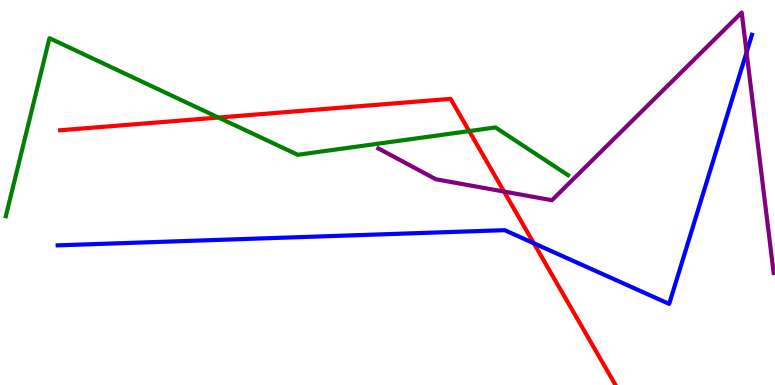[{'lines': ['blue', 'red'], 'intersections': [{'x': 6.89, 'y': 3.68}]}, {'lines': ['green', 'red'], 'intersections': [{'x': 2.82, 'y': 6.95}, {'x': 6.05, 'y': 6.59}]}, {'lines': ['purple', 'red'], 'intersections': [{'x': 6.5, 'y': 5.02}]}, {'lines': ['blue', 'green'], 'intersections': []}, {'lines': ['blue', 'purple'], 'intersections': [{'x': 9.63, 'y': 8.64}]}, {'lines': ['green', 'purple'], 'intersections': []}]